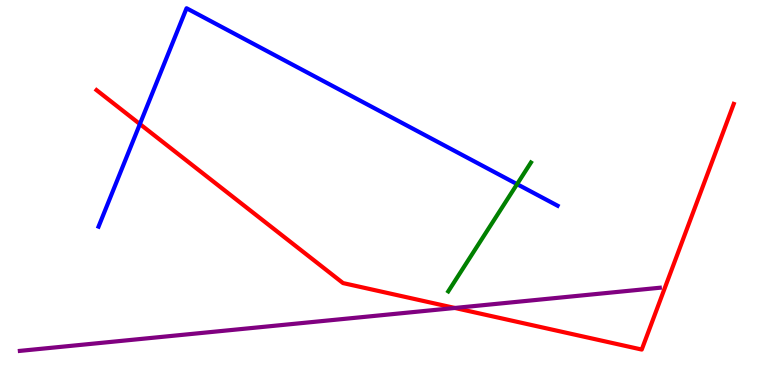[{'lines': ['blue', 'red'], 'intersections': [{'x': 1.81, 'y': 6.78}]}, {'lines': ['green', 'red'], 'intersections': []}, {'lines': ['purple', 'red'], 'intersections': [{'x': 5.87, 'y': 2.0}]}, {'lines': ['blue', 'green'], 'intersections': [{'x': 6.67, 'y': 5.22}]}, {'lines': ['blue', 'purple'], 'intersections': []}, {'lines': ['green', 'purple'], 'intersections': []}]